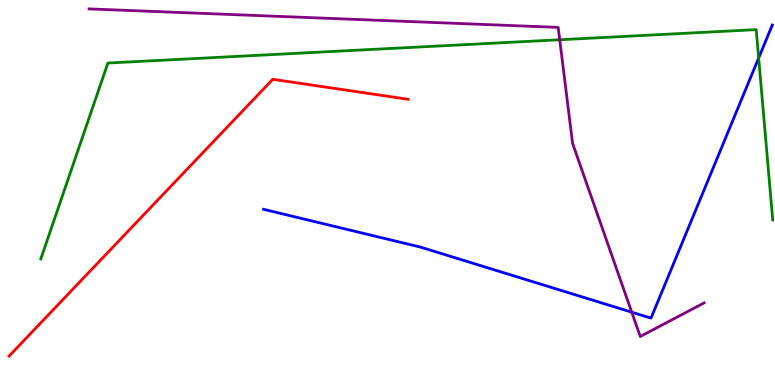[{'lines': ['blue', 'red'], 'intersections': []}, {'lines': ['green', 'red'], 'intersections': []}, {'lines': ['purple', 'red'], 'intersections': []}, {'lines': ['blue', 'green'], 'intersections': [{'x': 9.79, 'y': 8.49}]}, {'lines': ['blue', 'purple'], 'intersections': [{'x': 8.15, 'y': 1.89}]}, {'lines': ['green', 'purple'], 'intersections': [{'x': 7.22, 'y': 8.97}]}]